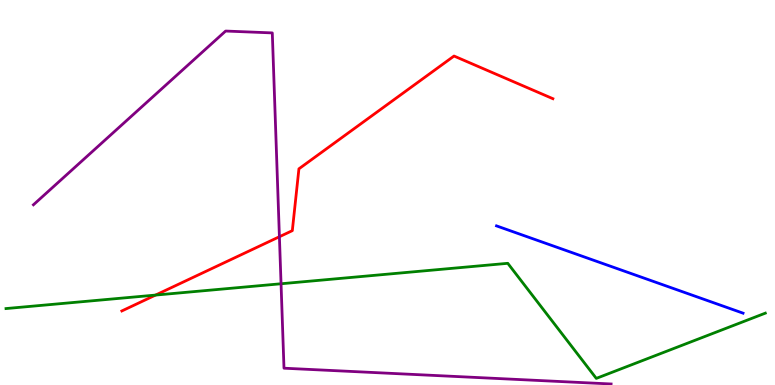[{'lines': ['blue', 'red'], 'intersections': []}, {'lines': ['green', 'red'], 'intersections': [{'x': 2.01, 'y': 2.34}]}, {'lines': ['purple', 'red'], 'intersections': [{'x': 3.61, 'y': 3.85}]}, {'lines': ['blue', 'green'], 'intersections': []}, {'lines': ['blue', 'purple'], 'intersections': []}, {'lines': ['green', 'purple'], 'intersections': [{'x': 3.63, 'y': 2.63}]}]